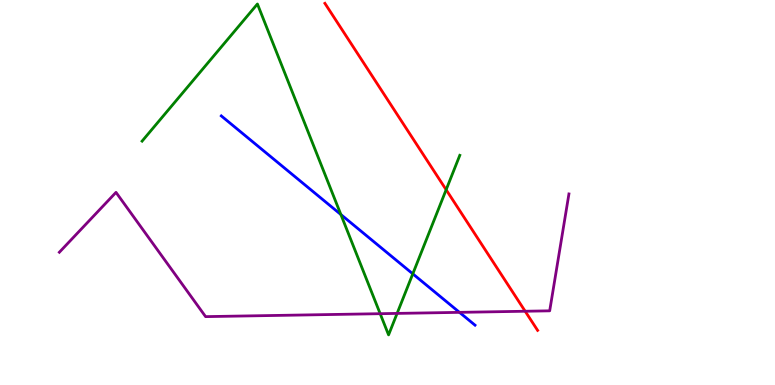[{'lines': ['blue', 'red'], 'intersections': []}, {'lines': ['green', 'red'], 'intersections': [{'x': 5.76, 'y': 5.07}]}, {'lines': ['purple', 'red'], 'intersections': [{'x': 6.78, 'y': 1.92}]}, {'lines': ['blue', 'green'], 'intersections': [{'x': 4.4, 'y': 4.43}, {'x': 5.33, 'y': 2.89}]}, {'lines': ['blue', 'purple'], 'intersections': [{'x': 5.93, 'y': 1.89}]}, {'lines': ['green', 'purple'], 'intersections': [{'x': 4.91, 'y': 1.85}, {'x': 5.12, 'y': 1.86}]}]